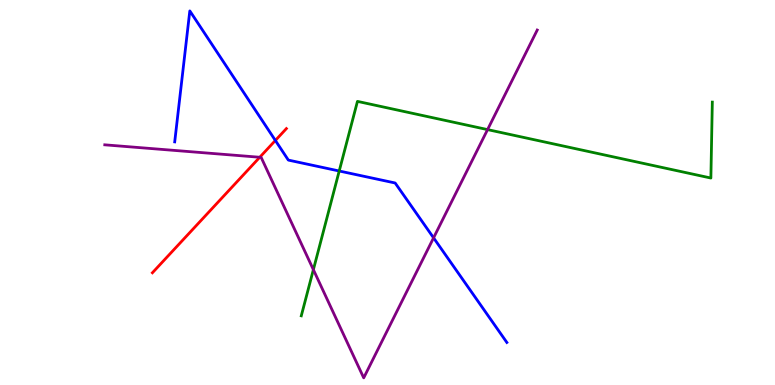[{'lines': ['blue', 'red'], 'intersections': [{'x': 3.55, 'y': 6.35}]}, {'lines': ['green', 'red'], 'intersections': []}, {'lines': ['purple', 'red'], 'intersections': [{'x': 3.35, 'y': 5.92}]}, {'lines': ['blue', 'green'], 'intersections': [{'x': 4.38, 'y': 5.56}]}, {'lines': ['blue', 'purple'], 'intersections': [{'x': 5.59, 'y': 3.82}]}, {'lines': ['green', 'purple'], 'intersections': [{'x': 4.04, 'y': 3.0}, {'x': 6.29, 'y': 6.63}]}]